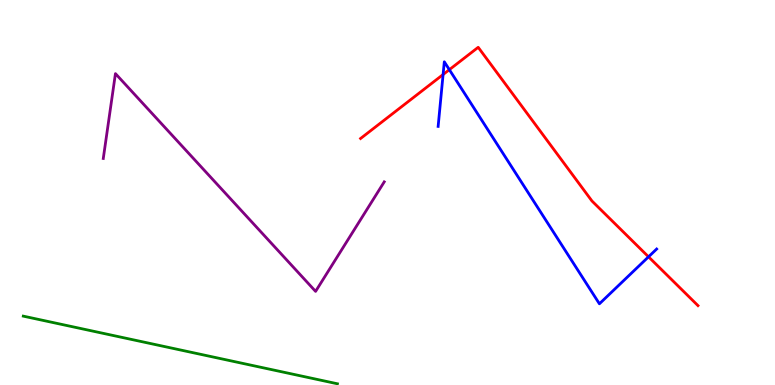[{'lines': ['blue', 'red'], 'intersections': [{'x': 5.72, 'y': 8.06}, {'x': 5.8, 'y': 8.19}, {'x': 8.37, 'y': 3.33}]}, {'lines': ['green', 'red'], 'intersections': []}, {'lines': ['purple', 'red'], 'intersections': []}, {'lines': ['blue', 'green'], 'intersections': []}, {'lines': ['blue', 'purple'], 'intersections': []}, {'lines': ['green', 'purple'], 'intersections': []}]